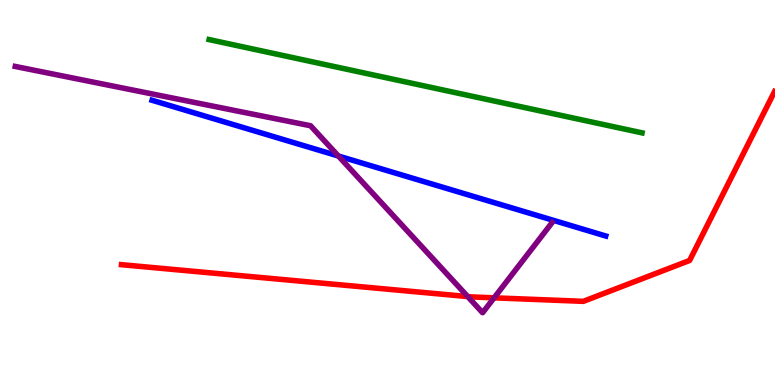[{'lines': ['blue', 'red'], 'intersections': []}, {'lines': ['green', 'red'], 'intersections': []}, {'lines': ['purple', 'red'], 'intersections': [{'x': 6.04, 'y': 2.3}, {'x': 6.38, 'y': 2.26}]}, {'lines': ['blue', 'green'], 'intersections': []}, {'lines': ['blue', 'purple'], 'intersections': [{'x': 4.37, 'y': 5.95}]}, {'lines': ['green', 'purple'], 'intersections': []}]